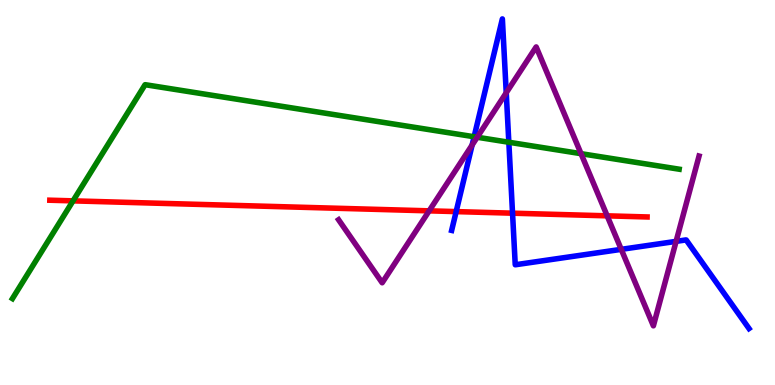[{'lines': ['blue', 'red'], 'intersections': [{'x': 5.89, 'y': 4.5}, {'x': 6.61, 'y': 4.46}]}, {'lines': ['green', 'red'], 'intersections': [{'x': 0.943, 'y': 4.78}]}, {'lines': ['purple', 'red'], 'intersections': [{'x': 5.54, 'y': 4.52}, {'x': 7.83, 'y': 4.39}]}, {'lines': ['blue', 'green'], 'intersections': [{'x': 6.12, 'y': 6.45}, {'x': 6.57, 'y': 6.31}]}, {'lines': ['blue', 'purple'], 'intersections': [{'x': 6.09, 'y': 6.23}, {'x': 6.53, 'y': 7.59}, {'x': 8.02, 'y': 3.52}, {'x': 8.72, 'y': 3.73}]}, {'lines': ['green', 'purple'], 'intersections': [{'x': 6.16, 'y': 6.44}, {'x': 7.5, 'y': 6.01}]}]